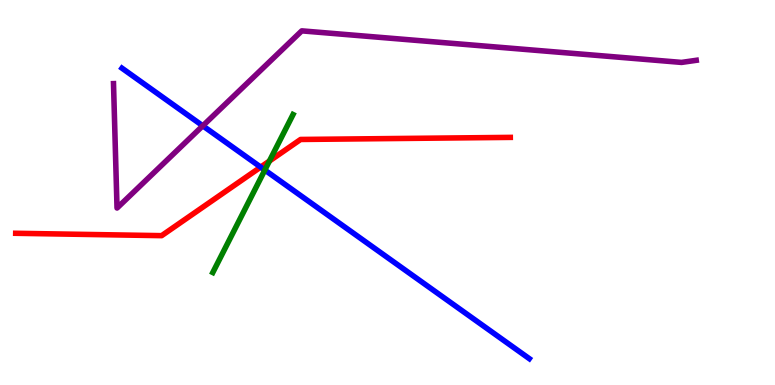[{'lines': ['blue', 'red'], 'intersections': [{'x': 3.36, 'y': 5.66}]}, {'lines': ['green', 'red'], 'intersections': [{'x': 3.48, 'y': 5.82}]}, {'lines': ['purple', 'red'], 'intersections': []}, {'lines': ['blue', 'green'], 'intersections': [{'x': 3.42, 'y': 5.58}]}, {'lines': ['blue', 'purple'], 'intersections': [{'x': 2.62, 'y': 6.73}]}, {'lines': ['green', 'purple'], 'intersections': []}]